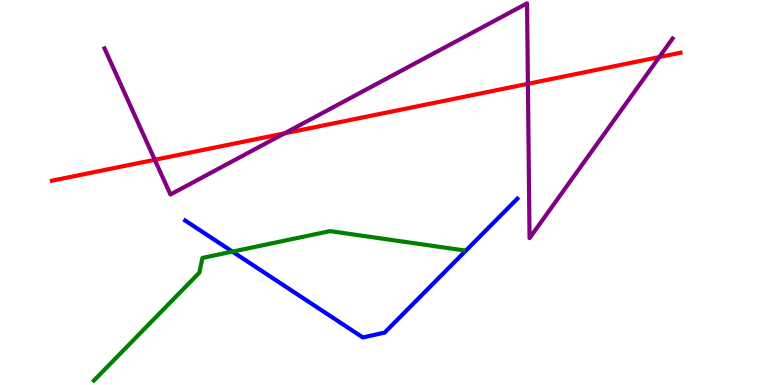[{'lines': ['blue', 'red'], 'intersections': []}, {'lines': ['green', 'red'], 'intersections': []}, {'lines': ['purple', 'red'], 'intersections': [{'x': 2.0, 'y': 5.85}, {'x': 3.67, 'y': 6.54}, {'x': 6.81, 'y': 7.82}, {'x': 8.51, 'y': 8.52}]}, {'lines': ['blue', 'green'], 'intersections': [{'x': 3.0, 'y': 3.46}]}, {'lines': ['blue', 'purple'], 'intersections': []}, {'lines': ['green', 'purple'], 'intersections': []}]